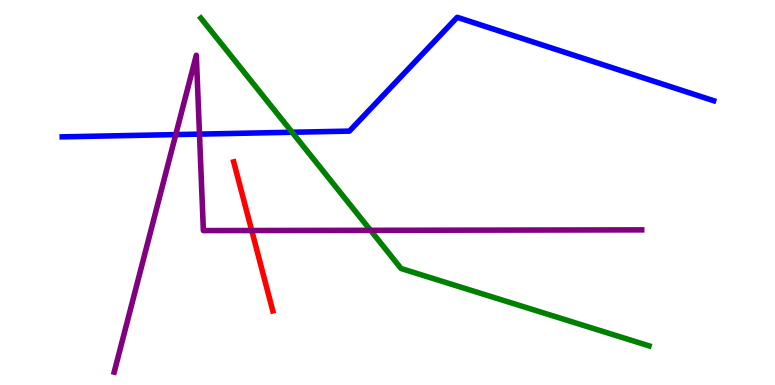[{'lines': ['blue', 'red'], 'intersections': []}, {'lines': ['green', 'red'], 'intersections': []}, {'lines': ['purple', 'red'], 'intersections': [{'x': 3.25, 'y': 4.01}]}, {'lines': ['blue', 'green'], 'intersections': [{'x': 3.77, 'y': 6.56}]}, {'lines': ['blue', 'purple'], 'intersections': [{'x': 2.27, 'y': 6.5}, {'x': 2.57, 'y': 6.52}]}, {'lines': ['green', 'purple'], 'intersections': [{'x': 4.78, 'y': 4.02}]}]